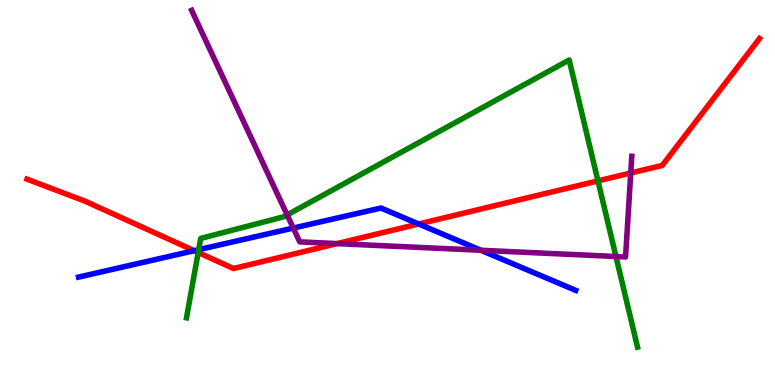[{'lines': ['blue', 'red'], 'intersections': [{'x': 2.51, 'y': 3.49}, {'x': 5.4, 'y': 4.18}]}, {'lines': ['green', 'red'], 'intersections': [{'x': 2.56, 'y': 3.44}, {'x': 7.72, 'y': 5.3}]}, {'lines': ['purple', 'red'], 'intersections': [{'x': 4.35, 'y': 3.67}, {'x': 8.14, 'y': 5.51}]}, {'lines': ['blue', 'green'], 'intersections': [{'x': 2.56, 'y': 3.52}]}, {'lines': ['blue', 'purple'], 'intersections': [{'x': 3.78, 'y': 4.08}, {'x': 6.2, 'y': 3.5}]}, {'lines': ['green', 'purple'], 'intersections': [{'x': 3.71, 'y': 4.42}, {'x': 7.95, 'y': 3.34}]}]